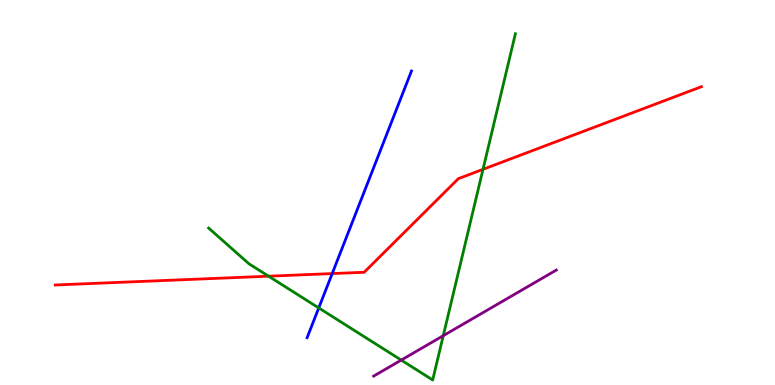[{'lines': ['blue', 'red'], 'intersections': [{'x': 4.29, 'y': 2.89}]}, {'lines': ['green', 'red'], 'intersections': [{'x': 3.47, 'y': 2.83}, {'x': 6.23, 'y': 5.6}]}, {'lines': ['purple', 'red'], 'intersections': []}, {'lines': ['blue', 'green'], 'intersections': [{'x': 4.11, 'y': 2.0}]}, {'lines': ['blue', 'purple'], 'intersections': []}, {'lines': ['green', 'purple'], 'intersections': [{'x': 5.18, 'y': 0.647}, {'x': 5.72, 'y': 1.28}]}]